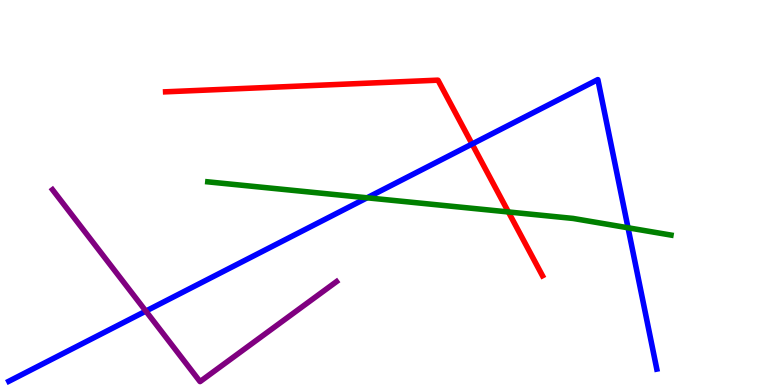[{'lines': ['blue', 'red'], 'intersections': [{'x': 6.09, 'y': 6.26}]}, {'lines': ['green', 'red'], 'intersections': [{'x': 6.56, 'y': 4.49}]}, {'lines': ['purple', 'red'], 'intersections': []}, {'lines': ['blue', 'green'], 'intersections': [{'x': 4.74, 'y': 4.86}, {'x': 8.1, 'y': 4.08}]}, {'lines': ['blue', 'purple'], 'intersections': [{'x': 1.88, 'y': 1.92}]}, {'lines': ['green', 'purple'], 'intersections': []}]